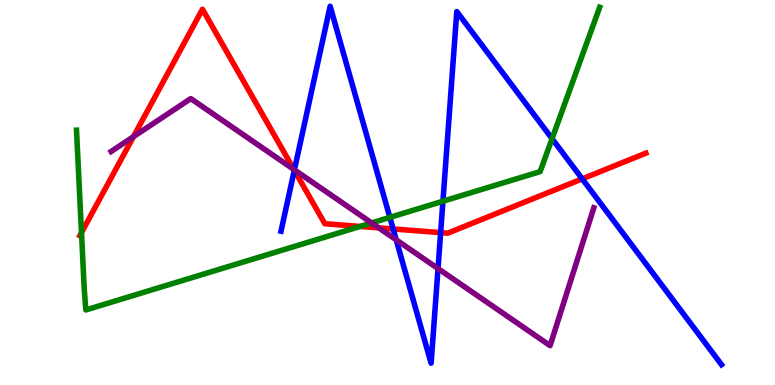[{'lines': ['blue', 'red'], 'intersections': [{'x': 3.8, 'y': 5.58}, {'x': 5.07, 'y': 4.05}, {'x': 5.69, 'y': 3.96}, {'x': 7.51, 'y': 5.35}]}, {'lines': ['green', 'red'], 'intersections': [{'x': 1.05, 'y': 3.96}, {'x': 4.65, 'y': 4.12}]}, {'lines': ['purple', 'red'], 'intersections': [{'x': 1.72, 'y': 6.45}, {'x': 3.79, 'y': 5.6}, {'x': 4.89, 'y': 4.08}]}, {'lines': ['blue', 'green'], 'intersections': [{'x': 5.03, 'y': 4.35}, {'x': 5.72, 'y': 4.77}, {'x': 7.12, 'y': 6.4}]}, {'lines': ['blue', 'purple'], 'intersections': [{'x': 3.8, 'y': 5.59}, {'x': 5.11, 'y': 3.77}, {'x': 5.65, 'y': 3.02}]}, {'lines': ['green', 'purple'], 'intersections': [{'x': 4.8, 'y': 4.21}]}]